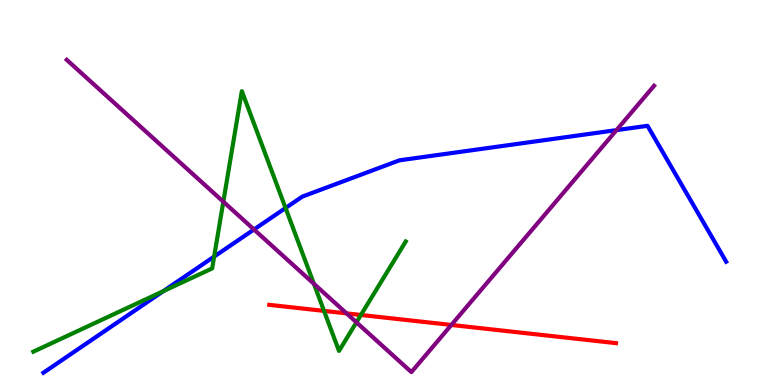[{'lines': ['blue', 'red'], 'intersections': []}, {'lines': ['green', 'red'], 'intersections': [{'x': 4.18, 'y': 1.92}, {'x': 4.66, 'y': 1.82}]}, {'lines': ['purple', 'red'], 'intersections': [{'x': 4.47, 'y': 1.86}, {'x': 5.82, 'y': 1.56}]}, {'lines': ['blue', 'green'], 'intersections': [{'x': 2.11, 'y': 2.44}, {'x': 2.76, 'y': 3.34}, {'x': 3.68, 'y': 4.6}]}, {'lines': ['blue', 'purple'], 'intersections': [{'x': 3.28, 'y': 4.04}, {'x': 7.95, 'y': 6.62}]}, {'lines': ['green', 'purple'], 'intersections': [{'x': 2.88, 'y': 4.76}, {'x': 4.05, 'y': 2.63}, {'x': 4.6, 'y': 1.63}]}]